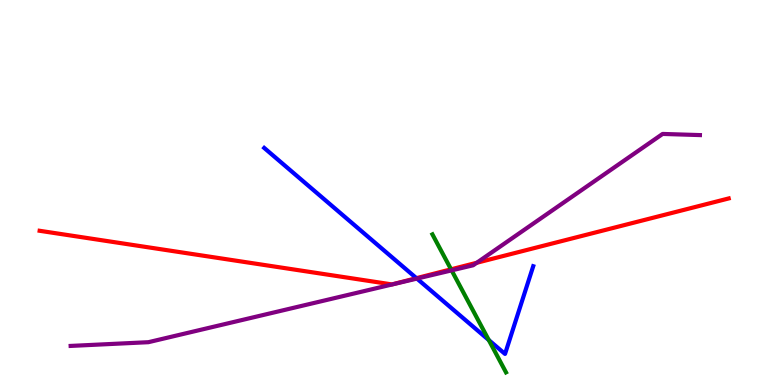[{'lines': ['blue', 'red'], 'intersections': [{'x': 5.37, 'y': 2.77}]}, {'lines': ['green', 'red'], 'intersections': [{'x': 5.82, 'y': 3.0}]}, {'lines': ['purple', 'red'], 'intersections': [{'x': 6.15, 'y': 3.18}]}, {'lines': ['blue', 'green'], 'intersections': [{'x': 6.31, 'y': 1.17}]}, {'lines': ['blue', 'purple'], 'intersections': [{'x': 5.38, 'y': 2.76}]}, {'lines': ['green', 'purple'], 'intersections': [{'x': 5.83, 'y': 2.98}]}]